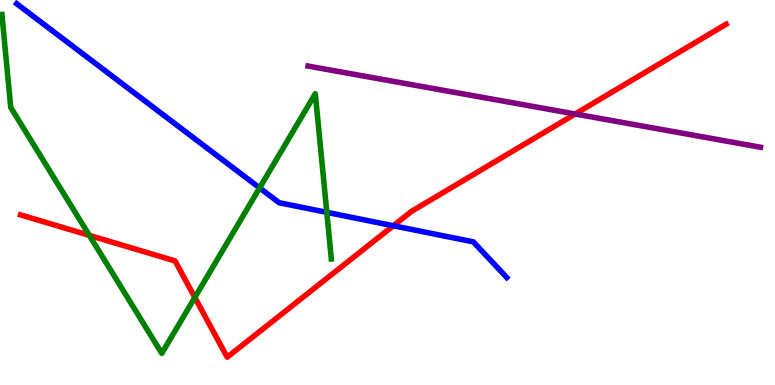[{'lines': ['blue', 'red'], 'intersections': [{'x': 5.08, 'y': 4.14}]}, {'lines': ['green', 'red'], 'intersections': [{'x': 1.15, 'y': 3.89}, {'x': 2.51, 'y': 2.27}]}, {'lines': ['purple', 'red'], 'intersections': [{'x': 7.42, 'y': 7.04}]}, {'lines': ['blue', 'green'], 'intersections': [{'x': 3.35, 'y': 5.12}, {'x': 4.22, 'y': 4.48}]}, {'lines': ['blue', 'purple'], 'intersections': []}, {'lines': ['green', 'purple'], 'intersections': []}]